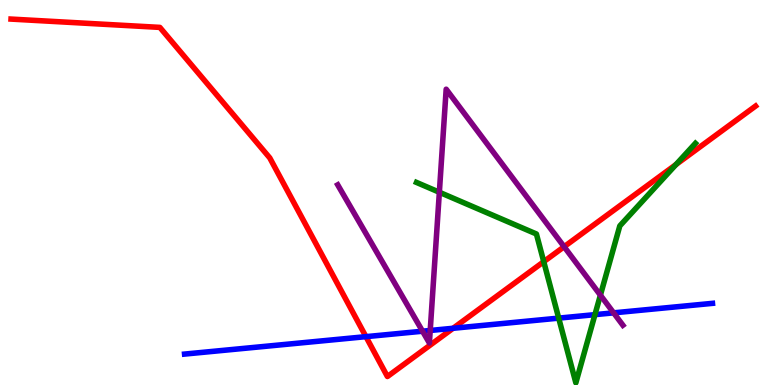[{'lines': ['blue', 'red'], 'intersections': [{'x': 4.72, 'y': 1.26}, {'x': 5.85, 'y': 1.47}]}, {'lines': ['green', 'red'], 'intersections': [{'x': 7.02, 'y': 3.2}, {'x': 8.72, 'y': 5.73}]}, {'lines': ['purple', 'red'], 'intersections': [{'x': 7.28, 'y': 3.59}]}, {'lines': ['blue', 'green'], 'intersections': [{'x': 7.21, 'y': 1.74}, {'x': 7.68, 'y': 1.83}]}, {'lines': ['blue', 'purple'], 'intersections': [{'x': 5.45, 'y': 1.4}, {'x': 5.55, 'y': 1.42}, {'x': 7.92, 'y': 1.87}]}, {'lines': ['green', 'purple'], 'intersections': [{'x': 5.67, 'y': 5.01}, {'x': 7.75, 'y': 2.33}]}]